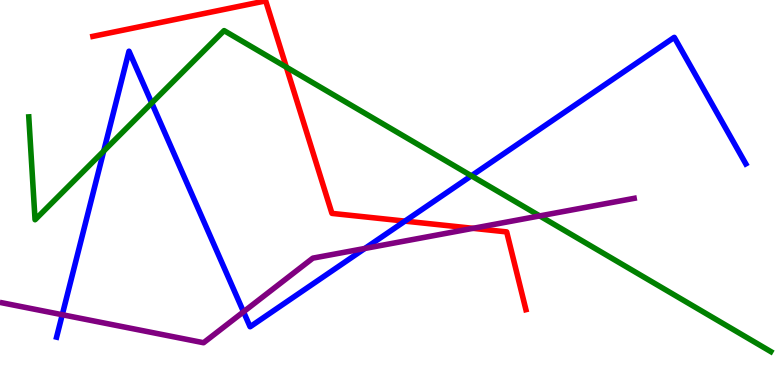[{'lines': ['blue', 'red'], 'intersections': [{'x': 5.23, 'y': 4.26}]}, {'lines': ['green', 'red'], 'intersections': [{'x': 3.69, 'y': 8.26}]}, {'lines': ['purple', 'red'], 'intersections': [{'x': 6.1, 'y': 4.07}]}, {'lines': ['blue', 'green'], 'intersections': [{'x': 1.34, 'y': 6.08}, {'x': 1.96, 'y': 7.32}, {'x': 6.08, 'y': 5.43}]}, {'lines': ['blue', 'purple'], 'intersections': [{'x': 0.803, 'y': 1.83}, {'x': 3.14, 'y': 1.9}, {'x': 4.71, 'y': 3.55}]}, {'lines': ['green', 'purple'], 'intersections': [{'x': 6.96, 'y': 4.39}]}]